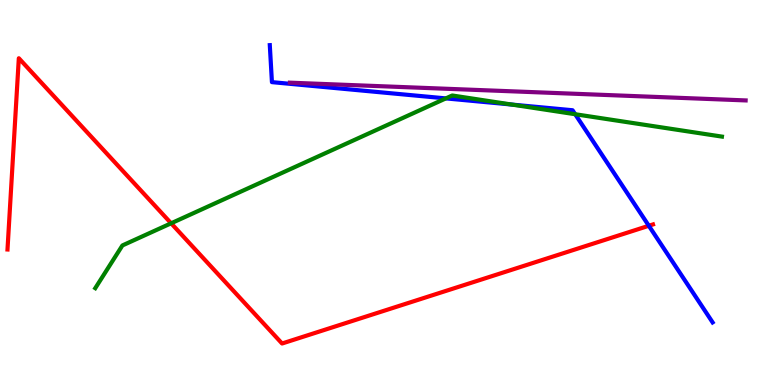[{'lines': ['blue', 'red'], 'intersections': [{'x': 8.37, 'y': 4.14}]}, {'lines': ['green', 'red'], 'intersections': [{'x': 2.21, 'y': 4.2}]}, {'lines': ['purple', 'red'], 'intersections': []}, {'lines': ['blue', 'green'], 'intersections': [{'x': 5.75, 'y': 7.44}, {'x': 6.6, 'y': 7.28}, {'x': 7.42, 'y': 7.03}]}, {'lines': ['blue', 'purple'], 'intersections': []}, {'lines': ['green', 'purple'], 'intersections': []}]